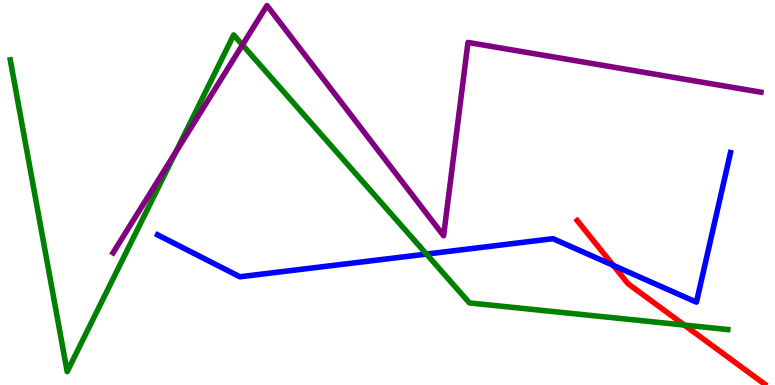[{'lines': ['blue', 'red'], 'intersections': [{'x': 7.91, 'y': 3.11}]}, {'lines': ['green', 'red'], 'intersections': [{'x': 8.83, 'y': 1.56}]}, {'lines': ['purple', 'red'], 'intersections': []}, {'lines': ['blue', 'green'], 'intersections': [{'x': 5.5, 'y': 3.4}]}, {'lines': ['blue', 'purple'], 'intersections': []}, {'lines': ['green', 'purple'], 'intersections': [{'x': 2.27, 'y': 6.05}, {'x': 3.13, 'y': 8.83}]}]